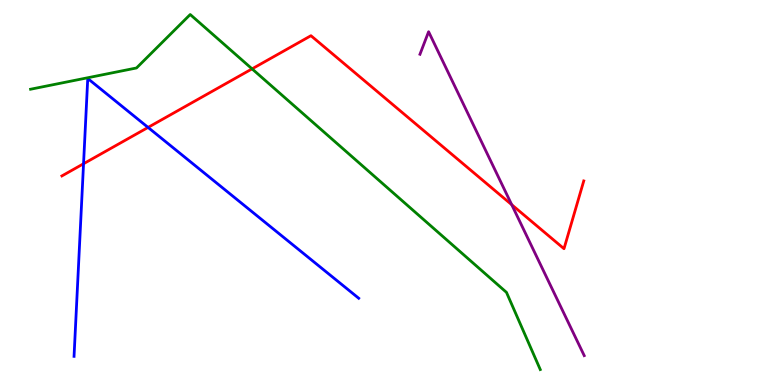[{'lines': ['blue', 'red'], 'intersections': [{'x': 1.08, 'y': 5.75}, {'x': 1.91, 'y': 6.69}]}, {'lines': ['green', 'red'], 'intersections': [{'x': 3.25, 'y': 8.21}]}, {'lines': ['purple', 'red'], 'intersections': [{'x': 6.6, 'y': 4.68}]}, {'lines': ['blue', 'green'], 'intersections': []}, {'lines': ['blue', 'purple'], 'intersections': []}, {'lines': ['green', 'purple'], 'intersections': []}]